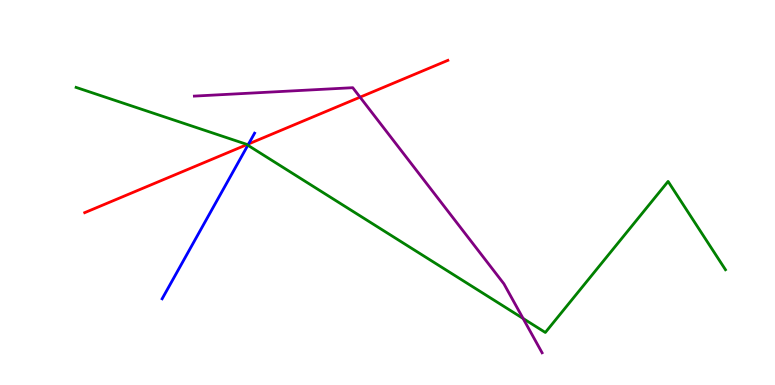[{'lines': ['blue', 'red'], 'intersections': [{'x': 3.21, 'y': 6.26}]}, {'lines': ['green', 'red'], 'intersections': [{'x': 3.19, 'y': 6.24}]}, {'lines': ['purple', 'red'], 'intersections': [{'x': 4.65, 'y': 7.48}]}, {'lines': ['blue', 'green'], 'intersections': [{'x': 3.2, 'y': 6.23}]}, {'lines': ['blue', 'purple'], 'intersections': []}, {'lines': ['green', 'purple'], 'intersections': [{'x': 6.75, 'y': 1.73}]}]